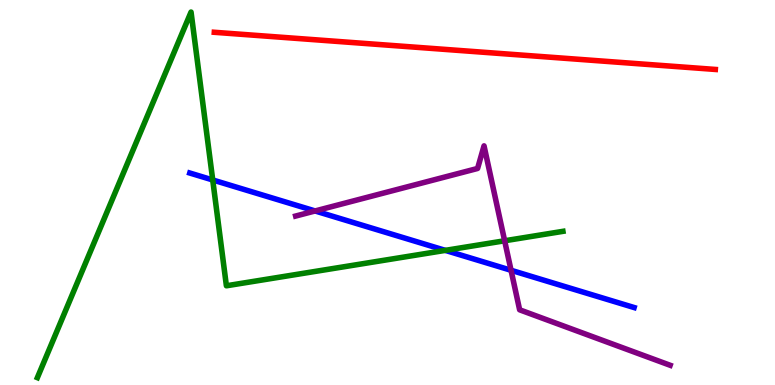[{'lines': ['blue', 'red'], 'intersections': []}, {'lines': ['green', 'red'], 'intersections': []}, {'lines': ['purple', 'red'], 'intersections': []}, {'lines': ['blue', 'green'], 'intersections': [{'x': 2.74, 'y': 5.33}, {'x': 5.75, 'y': 3.5}]}, {'lines': ['blue', 'purple'], 'intersections': [{'x': 4.07, 'y': 4.52}, {'x': 6.59, 'y': 2.98}]}, {'lines': ['green', 'purple'], 'intersections': [{'x': 6.51, 'y': 3.75}]}]